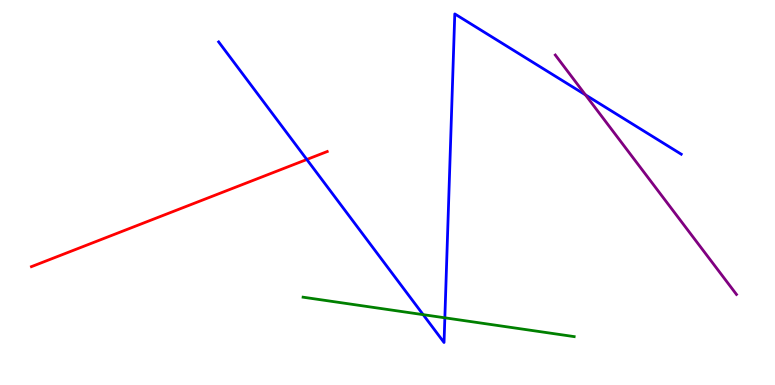[{'lines': ['blue', 'red'], 'intersections': [{'x': 3.96, 'y': 5.86}]}, {'lines': ['green', 'red'], 'intersections': []}, {'lines': ['purple', 'red'], 'intersections': []}, {'lines': ['blue', 'green'], 'intersections': [{'x': 5.46, 'y': 1.83}, {'x': 5.74, 'y': 1.75}]}, {'lines': ['blue', 'purple'], 'intersections': [{'x': 7.55, 'y': 7.54}]}, {'lines': ['green', 'purple'], 'intersections': []}]